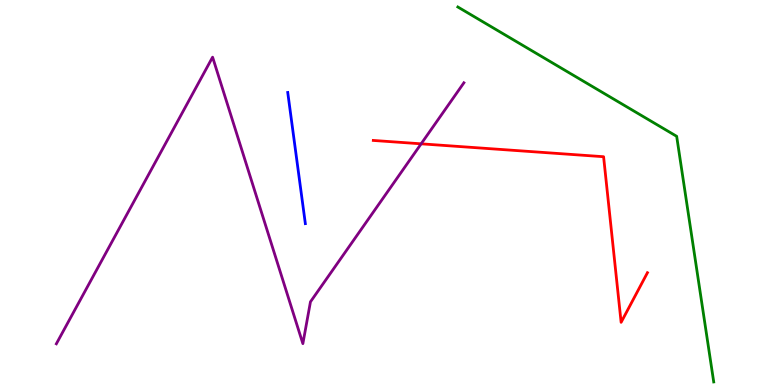[{'lines': ['blue', 'red'], 'intersections': []}, {'lines': ['green', 'red'], 'intersections': []}, {'lines': ['purple', 'red'], 'intersections': [{'x': 5.43, 'y': 6.26}]}, {'lines': ['blue', 'green'], 'intersections': []}, {'lines': ['blue', 'purple'], 'intersections': []}, {'lines': ['green', 'purple'], 'intersections': []}]